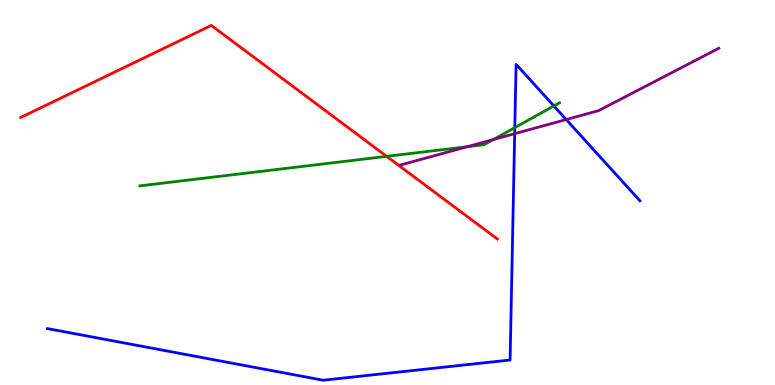[{'lines': ['blue', 'red'], 'intersections': []}, {'lines': ['green', 'red'], 'intersections': [{'x': 4.99, 'y': 5.94}]}, {'lines': ['purple', 'red'], 'intersections': []}, {'lines': ['blue', 'green'], 'intersections': [{'x': 6.64, 'y': 6.68}, {'x': 7.15, 'y': 7.25}]}, {'lines': ['blue', 'purple'], 'intersections': [{'x': 6.64, 'y': 6.53}, {'x': 7.31, 'y': 6.9}]}, {'lines': ['green', 'purple'], 'intersections': [{'x': 6.03, 'y': 6.19}, {'x': 6.37, 'y': 6.38}]}]